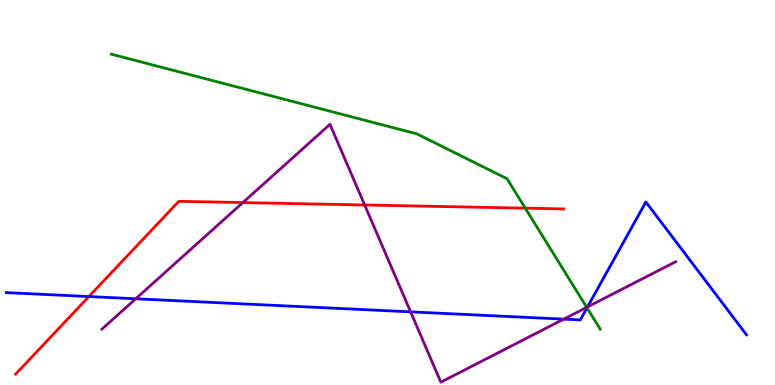[{'lines': ['blue', 'red'], 'intersections': [{'x': 1.15, 'y': 2.3}]}, {'lines': ['green', 'red'], 'intersections': [{'x': 6.78, 'y': 4.59}]}, {'lines': ['purple', 'red'], 'intersections': [{'x': 3.13, 'y': 4.74}, {'x': 4.71, 'y': 4.68}]}, {'lines': ['blue', 'green'], 'intersections': [{'x': 7.57, 'y': 2.0}]}, {'lines': ['blue', 'purple'], 'intersections': [{'x': 1.75, 'y': 2.24}, {'x': 5.3, 'y': 1.9}, {'x': 7.27, 'y': 1.71}, {'x': 7.58, 'y': 2.03}]}, {'lines': ['green', 'purple'], 'intersections': [{'x': 7.57, 'y': 2.02}]}]